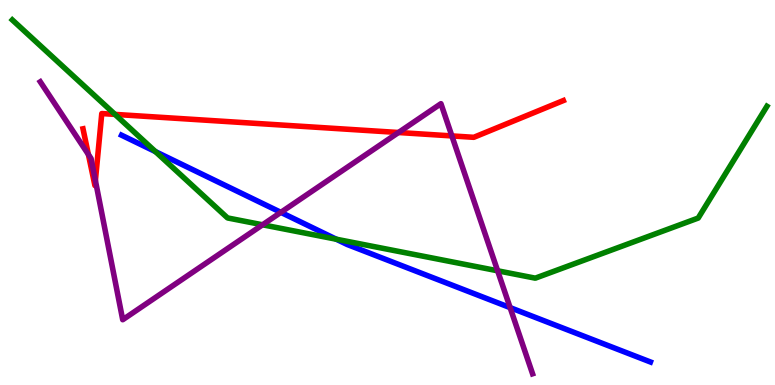[{'lines': ['blue', 'red'], 'intersections': []}, {'lines': ['green', 'red'], 'intersections': [{'x': 1.48, 'y': 7.03}]}, {'lines': ['purple', 'red'], 'intersections': [{'x': 1.14, 'y': 5.99}, {'x': 1.23, 'y': 5.31}, {'x': 5.14, 'y': 6.56}, {'x': 5.83, 'y': 6.47}]}, {'lines': ['blue', 'green'], 'intersections': [{'x': 2.01, 'y': 6.06}, {'x': 4.34, 'y': 3.79}]}, {'lines': ['blue', 'purple'], 'intersections': [{'x': 3.62, 'y': 4.48}, {'x': 6.58, 'y': 2.01}]}, {'lines': ['green', 'purple'], 'intersections': [{'x': 3.39, 'y': 4.16}, {'x': 6.42, 'y': 2.97}]}]